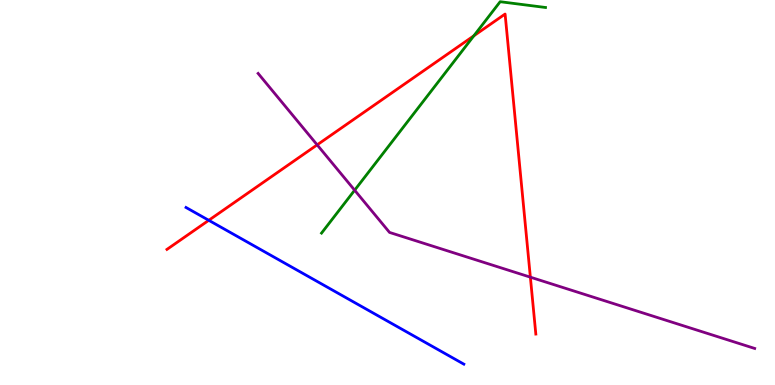[{'lines': ['blue', 'red'], 'intersections': [{'x': 2.69, 'y': 4.28}]}, {'lines': ['green', 'red'], 'intersections': [{'x': 6.11, 'y': 9.07}]}, {'lines': ['purple', 'red'], 'intersections': [{'x': 4.09, 'y': 6.24}, {'x': 6.84, 'y': 2.8}]}, {'lines': ['blue', 'green'], 'intersections': []}, {'lines': ['blue', 'purple'], 'intersections': []}, {'lines': ['green', 'purple'], 'intersections': [{'x': 4.58, 'y': 5.06}]}]